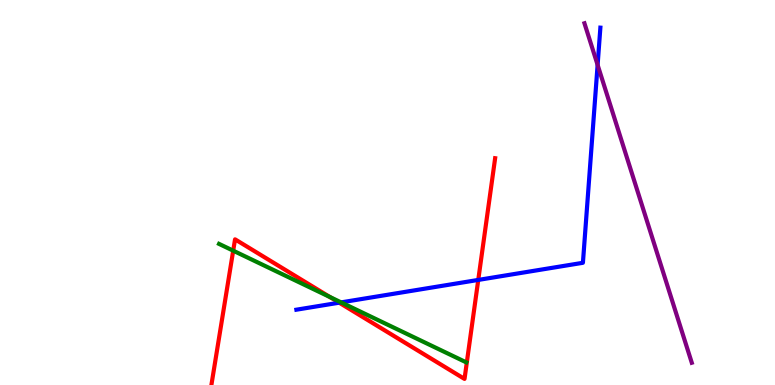[{'lines': ['blue', 'red'], 'intersections': [{'x': 4.38, 'y': 2.14}, {'x': 6.17, 'y': 2.73}]}, {'lines': ['green', 'red'], 'intersections': [{'x': 3.01, 'y': 3.49}, {'x': 4.26, 'y': 2.29}]}, {'lines': ['purple', 'red'], 'intersections': []}, {'lines': ['blue', 'green'], 'intersections': [{'x': 4.4, 'y': 2.15}]}, {'lines': ['blue', 'purple'], 'intersections': [{'x': 7.71, 'y': 8.31}]}, {'lines': ['green', 'purple'], 'intersections': []}]